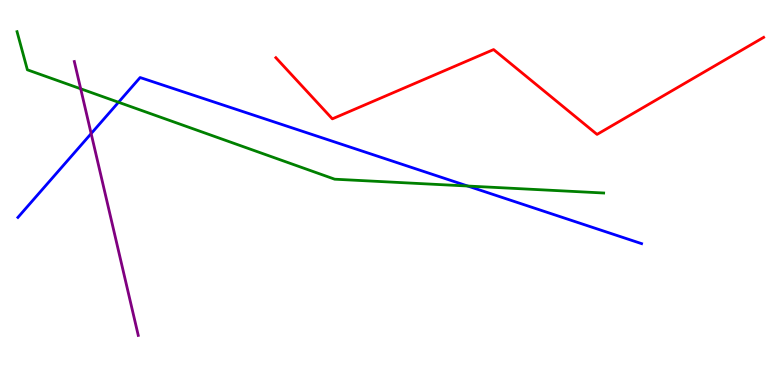[{'lines': ['blue', 'red'], 'intersections': []}, {'lines': ['green', 'red'], 'intersections': []}, {'lines': ['purple', 'red'], 'intersections': []}, {'lines': ['blue', 'green'], 'intersections': [{'x': 1.53, 'y': 7.34}, {'x': 6.03, 'y': 5.17}]}, {'lines': ['blue', 'purple'], 'intersections': [{'x': 1.18, 'y': 6.53}]}, {'lines': ['green', 'purple'], 'intersections': [{'x': 1.04, 'y': 7.69}]}]